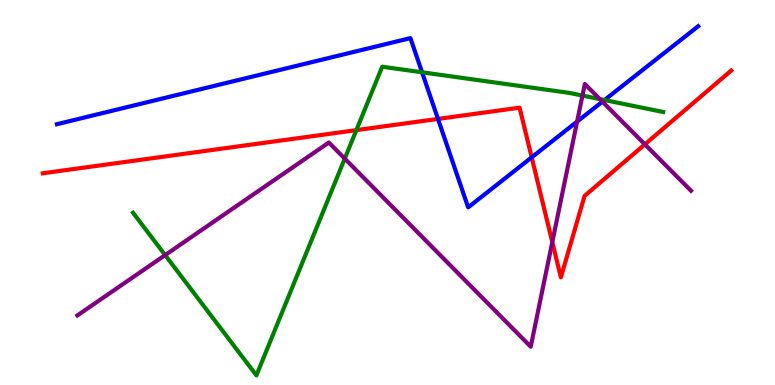[{'lines': ['blue', 'red'], 'intersections': [{'x': 5.65, 'y': 6.91}, {'x': 6.86, 'y': 5.91}]}, {'lines': ['green', 'red'], 'intersections': [{'x': 4.6, 'y': 6.62}]}, {'lines': ['purple', 'red'], 'intersections': [{'x': 7.13, 'y': 3.71}, {'x': 8.32, 'y': 6.25}]}, {'lines': ['blue', 'green'], 'intersections': [{'x': 5.45, 'y': 8.12}, {'x': 7.8, 'y': 7.4}]}, {'lines': ['blue', 'purple'], 'intersections': [{'x': 7.45, 'y': 6.84}, {'x': 7.77, 'y': 7.36}]}, {'lines': ['green', 'purple'], 'intersections': [{'x': 2.13, 'y': 3.37}, {'x': 4.45, 'y': 5.88}, {'x': 7.52, 'y': 7.52}, {'x': 7.74, 'y': 7.43}]}]